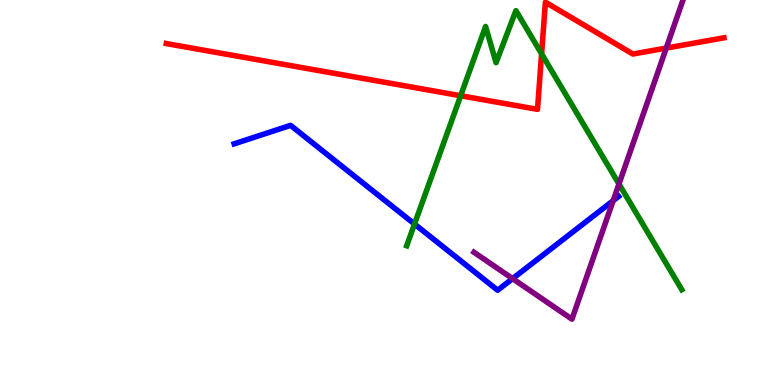[{'lines': ['blue', 'red'], 'intersections': []}, {'lines': ['green', 'red'], 'intersections': [{'x': 5.94, 'y': 7.51}, {'x': 6.99, 'y': 8.6}]}, {'lines': ['purple', 'red'], 'intersections': [{'x': 8.6, 'y': 8.75}]}, {'lines': ['blue', 'green'], 'intersections': [{'x': 5.35, 'y': 4.18}]}, {'lines': ['blue', 'purple'], 'intersections': [{'x': 6.61, 'y': 2.76}, {'x': 7.91, 'y': 4.79}]}, {'lines': ['green', 'purple'], 'intersections': [{'x': 7.99, 'y': 5.22}]}]